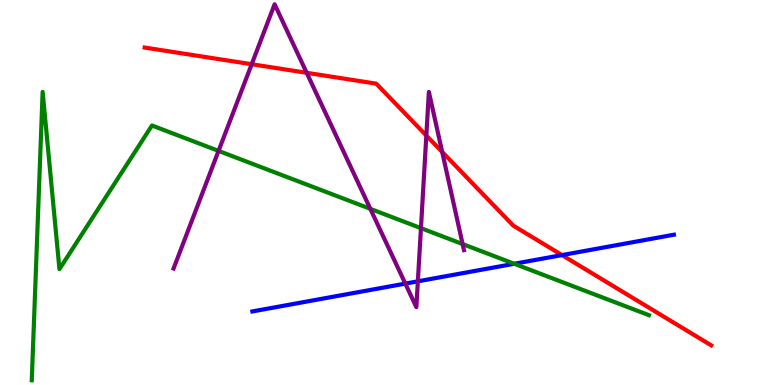[{'lines': ['blue', 'red'], 'intersections': [{'x': 7.25, 'y': 3.37}]}, {'lines': ['green', 'red'], 'intersections': []}, {'lines': ['purple', 'red'], 'intersections': [{'x': 3.25, 'y': 8.33}, {'x': 3.96, 'y': 8.11}, {'x': 5.5, 'y': 6.48}, {'x': 5.71, 'y': 6.05}]}, {'lines': ['blue', 'green'], 'intersections': [{'x': 6.64, 'y': 3.15}]}, {'lines': ['blue', 'purple'], 'intersections': [{'x': 5.23, 'y': 2.63}, {'x': 5.39, 'y': 2.69}]}, {'lines': ['green', 'purple'], 'intersections': [{'x': 2.82, 'y': 6.08}, {'x': 4.78, 'y': 4.58}, {'x': 5.43, 'y': 4.07}, {'x': 5.97, 'y': 3.66}]}]